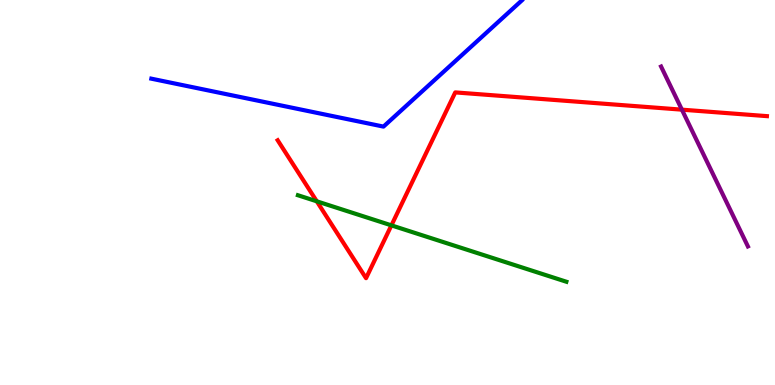[{'lines': ['blue', 'red'], 'intersections': []}, {'lines': ['green', 'red'], 'intersections': [{'x': 4.09, 'y': 4.77}, {'x': 5.05, 'y': 4.15}]}, {'lines': ['purple', 'red'], 'intersections': [{'x': 8.8, 'y': 7.15}]}, {'lines': ['blue', 'green'], 'intersections': []}, {'lines': ['blue', 'purple'], 'intersections': []}, {'lines': ['green', 'purple'], 'intersections': []}]